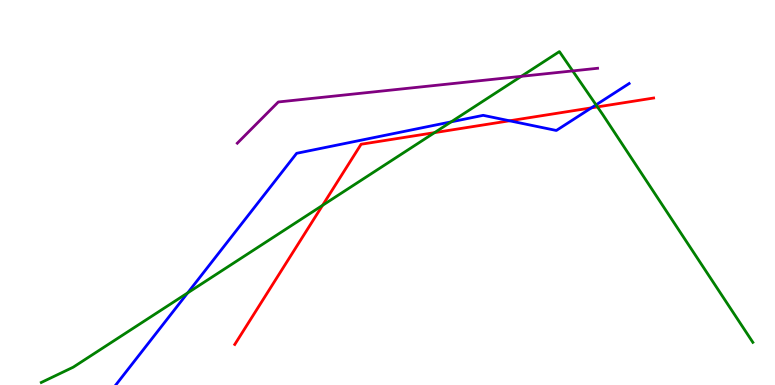[{'lines': ['blue', 'red'], 'intersections': [{'x': 6.57, 'y': 6.86}, {'x': 7.63, 'y': 7.2}]}, {'lines': ['green', 'red'], 'intersections': [{'x': 4.16, 'y': 4.67}, {'x': 5.61, 'y': 6.55}, {'x': 7.71, 'y': 7.22}]}, {'lines': ['purple', 'red'], 'intersections': []}, {'lines': ['blue', 'green'], 'intersections': [{'x': 2.42, 'y': 2.39}, {'x': 5.82, 'y': 6.83}, {'x': 7.69, 'y': 7.28}]}, {'lines': ['blue', 'purple'], 'intersections': []}, {'lines': ['green', 'purple'], 'intersections': [{'x': 6.73, 'y': 8.02}, {'x': 7.39, 'y': 8.16}]}]